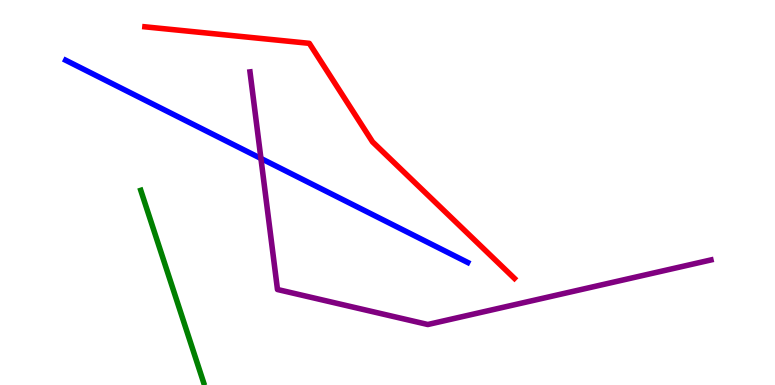[{'lines': ['blue', 'red'], 'intersections': []}, {'lines': ['green', 'red'], 'intersections': []}, {'lines': ['purple', 'red'], 'intersections': []}, {'lines': ['blue', 'green'], 'intersections': []}, {'lines': ['blue', 'purple'], 'intersections': [{'x': 3.37, 'y': 5.88}]}, {'lines': ['green', 'purple'], 'intersections': []}]